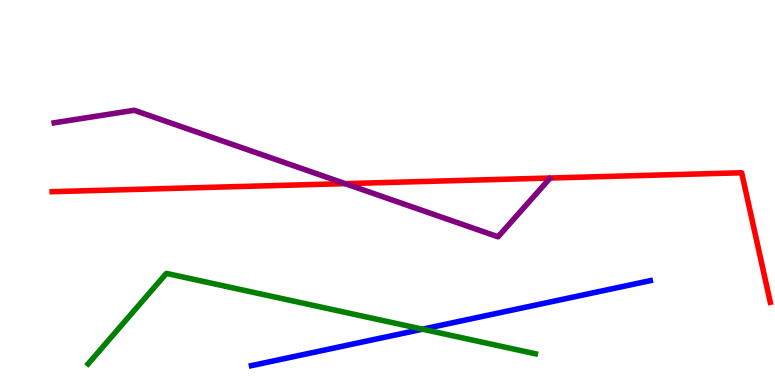[{'lines': ['blue', 'red'], 'intersections': []}, {'lines': ['green', 'red'], 'intersections': []}, {'lines': ['purple', 'red'], 'intersections': [{'x': 4.45, 'y': 5.23}]}, {'lines': ['blue', 'green'], 'intersections': [{'x': 5.45, 'y': 1.45}]}, {'lines': ['blue', 'purple'], 'intersections': []}, {'lines': ['green', 'purple'], 'intersections': []}]